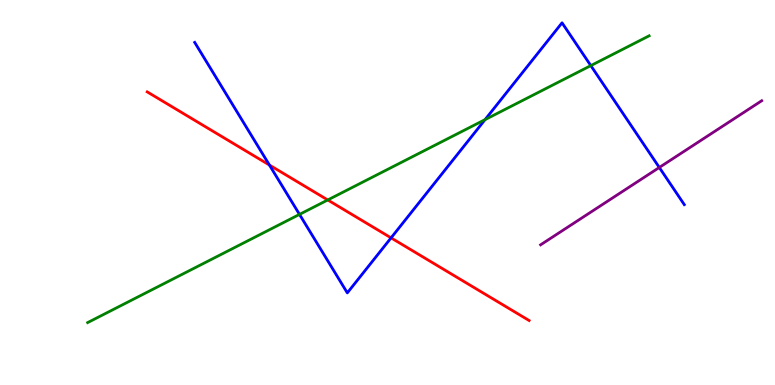[{'lines': ['blue', 'red'], 'intersections': [{'x': 3.48, 'y': 5.71}, {'x': 5.05, 'y': 3.82}]}, {'lines': ['green', 'red'], 'intersections': [{'x': 4.23, 'y': 4.81}]}, {'lines': ['purple', 'red'], 'intersections': []}, {'lines': ['blue', 'green'], 'intersections': [{'x': 3.86, 'y': 4.43}, {'x': 6.26, 'y': 6.89}, {'x': 7.62, 'y': 8.3}]}, {'lines': ['blue', 'purple'], 'intersections': [{'x': 8.51, 'y': 5.65}]}, {'lines': ['green', 'purple'], 'intersections': []}]